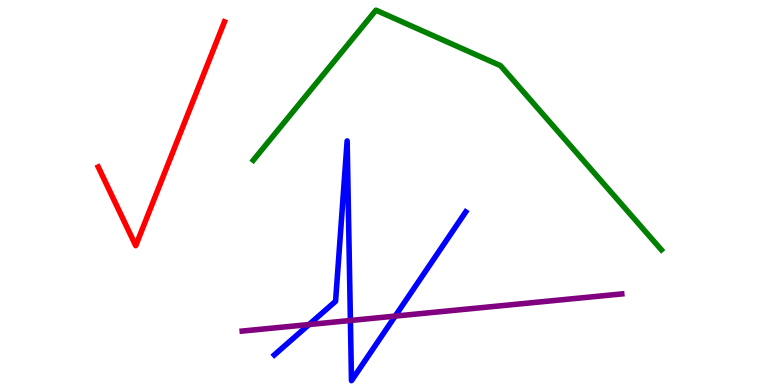[{'lines': ['blue', 'red'], 'intersections': []}, {'lines': ['green', 'red'], 'intersections': []}, {'lines': ['purple', 'red'], 'intersections': []}, {'lines': ['blue', 'green'], 'intersections': []}, {'lines': ['blue', 'purple'], 'intersections': [{'x': 3.99, 'y': 1.57}, {'x': 4.52, 'y': 1.68}, {'x': 5.1, 'y': 1.79}]}, {'lines': ['green', 'purple'], 'intersections': []}]